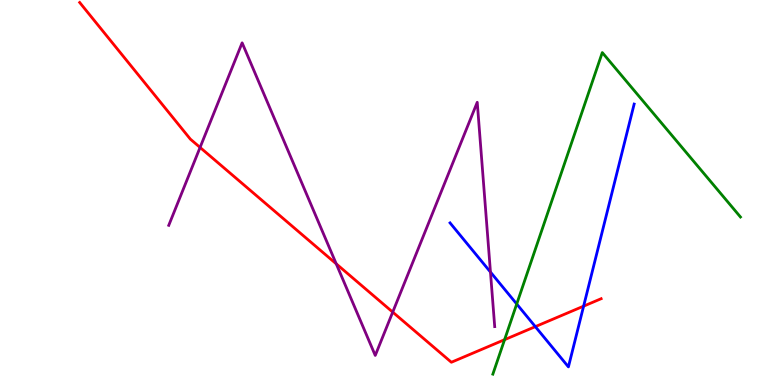[{'lines': ['blue', 'red'], 'intersections': [{'x': 6.91, 'y': 1.52}, {'x': 7.53, 'y': 2.05}]}, {'lines': ['green', 'red'], 'intersections': [{'x': 6.51, 'y': 1.18}]}, {'lines': ['purple', 'red'], 'intersections': [{'x': 2.58, 'y': 6.17}, {'x': 4.34, 'y': 3.15}, {'x': 5.07, 'y': 1.89}]}, {'lines': ['blue', 'green'], 'intersections': [{'x': 6.67, 'y': 2.1}]}, {'lines': ['blue', 'purple'], 'intersections': [{'x': 6.33, 'y': 2.93}]}, {'lines': ['green', 'purple'], 'intersections': []}]